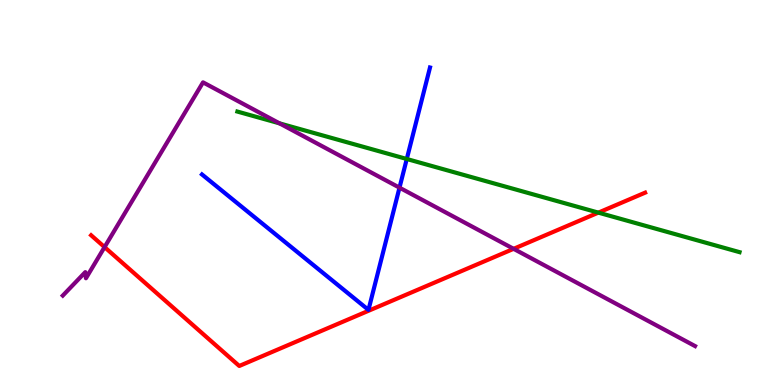[{'lines': ['blue', 'red'], 'intersections': []}, {'lines': ['green', 'red'], 'intersections': [{'x': 7.72, 'y': 4.48}]}, {'lines': ['purple', 'red'], 'intersections': [{'x': 1.35, 'y': 3.58}, {'x': 6.63, 'y': 3.54}]}, {'lines': ['blue', 'green'], 'intersections': [{'x': 5.25, 'y': 5.87}]}, {'lines': ['blue', 'purple'], 'intersections': [{'x': 5.15, 'y': 5.13}]}, {'lines': ['green', 'purple'], 'intersections': [{'x': 3.61, 'y': 6.8}]}]